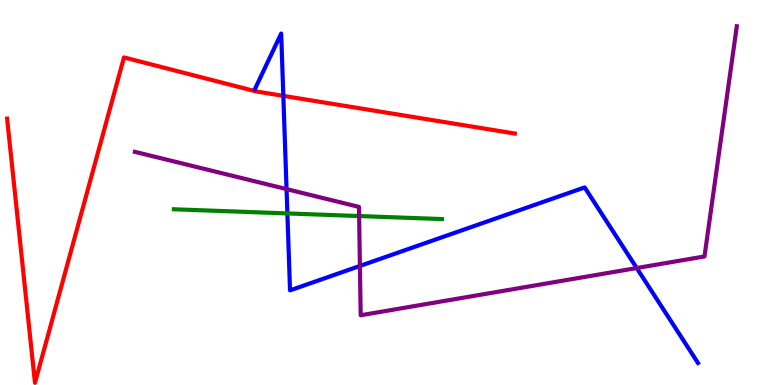[{'lines': ['blue', 'red'], 'intersections': [{'x': 3.66, 'y': 7.51}]}, {'lines': ['green', 'red'], 'intersections': []}, {'lines': ['purple', 'red'], 'intersections': []}, {'lines': ['blue', 'green'], 'intersections': [{'x': 3.71, 'y': 4.46}]}, {'lines': ['blue', 'purple'], 'intersections': [{'x': 3.7, 'y': 5.09}, {'x': 4.64, 'y': 3.09}, {'x': 8.22, 'y': 3.04}]}, {'lines': ['green', 'purple'], 'intersections': [{'x': 4.63, 'y': 4.39}]}]